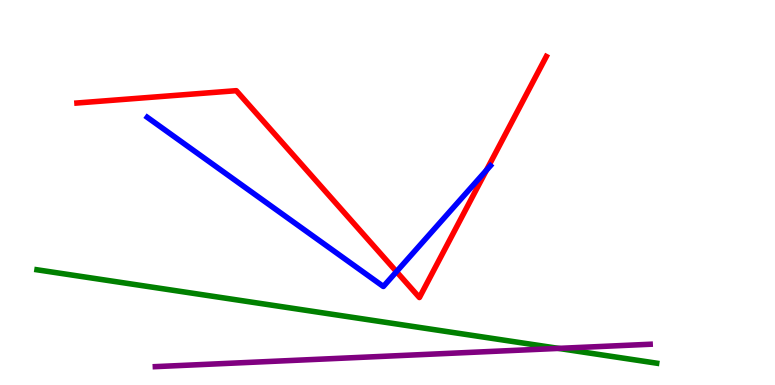[{'lines': ['blue', 'red'], 'intersections': [{'x': 5.12, 'y': 2.94}, {'x': 6.28, 'y': 5.58}]}, {'lines': ['green', 'red'], 'intersections': []}, {'lines': ['purple', 'red'], 'intersections': []}, {'lines': ['blue', 'green'], 'intersections': []}, {'lines': ['blue', 'purple'], 'intersections': []}, {'lines': ['green', 'purple'], 'intersections': [{'x': 7.21, 'y': 0.951}]}]